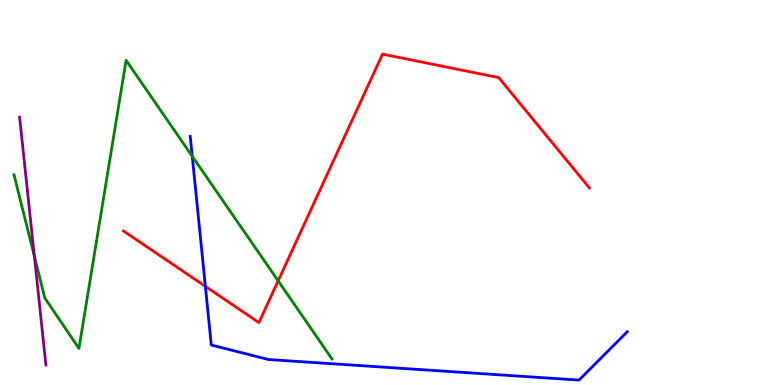[{'lines': ['blue', 'red'], 'intersections': [{'x': 2.65, 'y': 2.56}]}, {'lines': ['green', 'red'], 'intersections': [{'x': 3.59, 'y': 2.71}]}, {'lines': ['purple', 'red'], 'intersections': []}, {'lines': ['blue', 'green'], 'intersections': [{'x': 2.48, 'y': 5.94}]}, {'lines': ['blue', 'purple'], 'intersections': []}, {'lines': ['green', 'purple'], 'intersections': [{'x': 0.444, 'y': 3.34}]}]